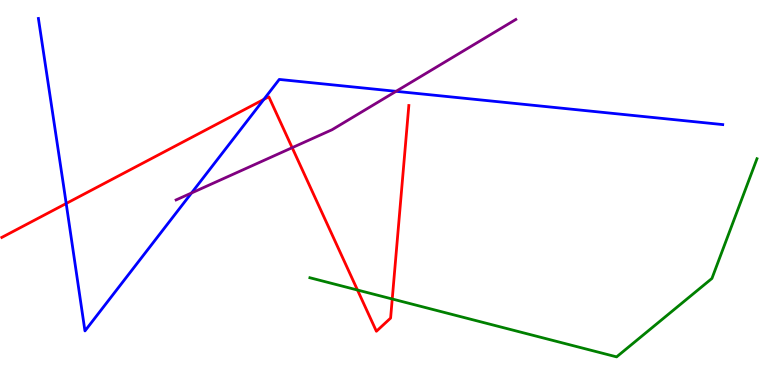[{'lines': ['blue', 'red'], 'intersections': [{'x': 0.854, 'y': 4.71}, {'x': 3.4, 'y': 7.42}]}, {'lines': ['green', 'red'], 'intersections': [{'x': 4.61, 'y': 2.47}, {'x': 5.06, 'y': 2.23}]}, {'lines': ['purple', 'red'], 'intersections': [{'x': 3.77, 'y': 6.16}]}, {'lines': ['blue', 'green'], 'intersections': []}, {'lines': ['blue', 'purple'], 'intersections': [{'x': 2.47, 'y': 4.99}, {'x': 5.11, 'y': 7.63}]}, {'lines': ['green', 'purple'], 'intersections': []}]